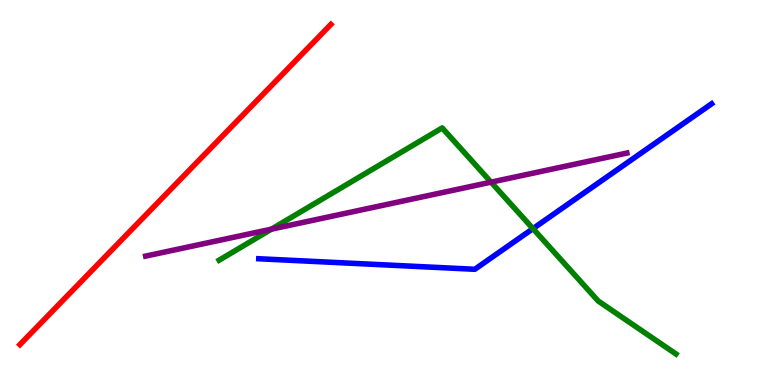[{'lines': ['blue', 'red'], 'intersections': []}, {'lines': ['green', 'red'], 'intersections': []}, {'lines': ['purple', 'red'], 'intersections': []}, {'lines': ['blue', 'green'], 'intersections': [{'x': 6.88, 'y': 4.06}]}, {'lines': ['blue', 'purple'], 'intersections': []}, {'lines': ['green', 'purple'], 'intersections': [{'x': 3.5, 'y': 4.05}, {'x': 6.34, 'y': 5.27}]}]